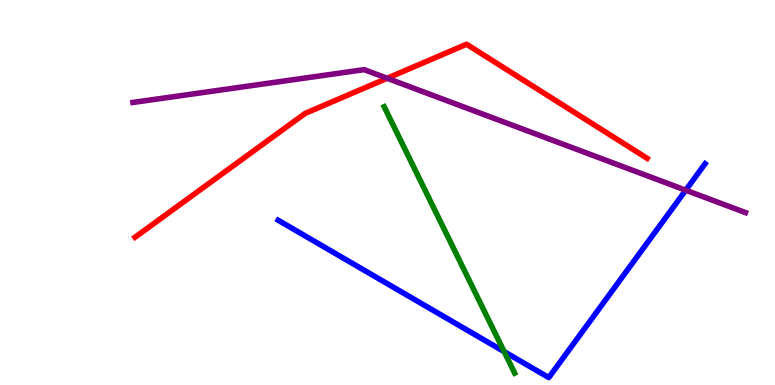[{'lines': ['blue', 'red'], 'intersections': []}, {'lines': ['green', 'red'], 'intersections': []}, {'lines': ['purple', 'red'], 'intersections': [{'x': 5.0, 'y': 7.97}]}, {'lines': ['blue', 'green'], 'intersections': [{'x': 6.51, 'y': 0.867}]}, {'lines': ['blue', 'purple'], 'intersections': [{'x': 8.85, 'y': 5.06}]}, {'lines': ['green', 'purple'], 'intersections': []}]